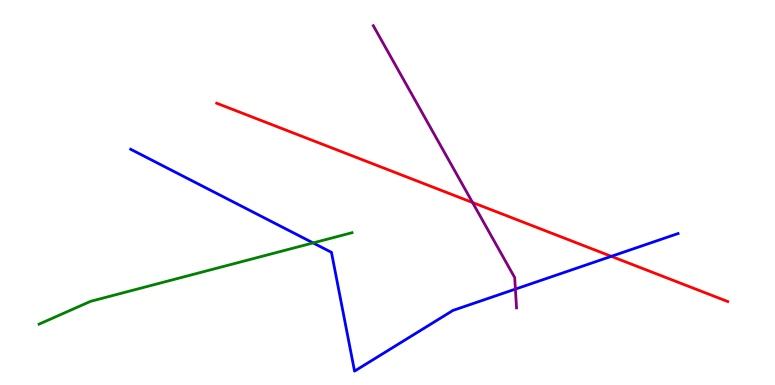[{'lines': ['blue', 'red'], 'intersections': [{'x': 7.89, 'y': 3.34}]}, {'lines': ['green', 'red'], 'intersections': []}, {'lines': ['purple', 'red'], 'intersections': [{'x': 6.1, 'y': 4.74}]}, {'lines': ['blue', 'green'], 'intersections': [{'x': 4.04, 'y': 3.69}]}, {'lines': ['blue', 'purple'], 'intersections': [{'x': 6.65, 'y': 2.49}]}, {'lines': ['green', 'purple'], 'intersections': []}]